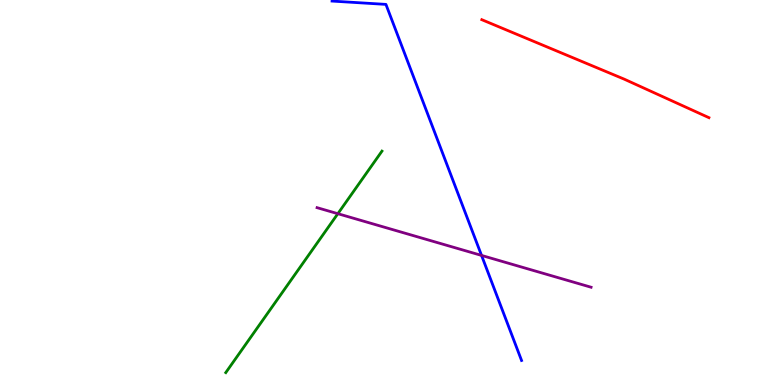[{'lines': ['blue', 'red'], 'intersections': []}, {'lines': ['green', 'red'], 'intersections': []}, {'lines': ['purple', 'red'], 'intersections': []}, {'lines': ['blue', 'green'], 'intersections': []}, {'lines': ['blue', 'purple'], 'intersections': [{'x': 6.21, 'y': 3.37}]}, {'lines': ['green', 'purple'], 'intersections': [{'x': 4.36, 'y': 4.45}]}]